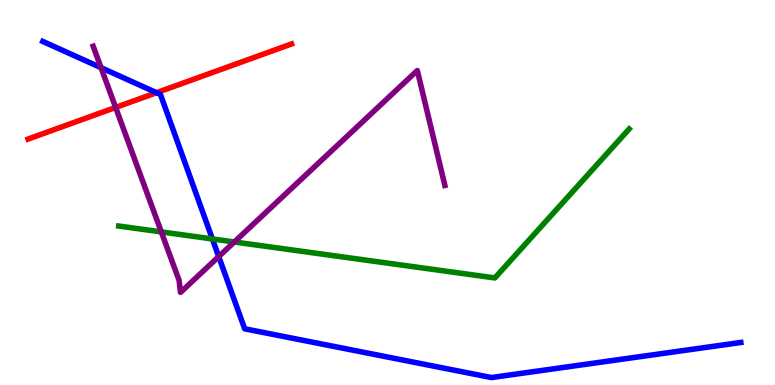[{'lines': ['blue', 'red'], 'intersections': [{'x': 2.02, 'y': 7.59}]}, {'lines': ['green', 'red'], 'intersections': []}, {'lines': ['purple', 'red'], 'intersections': [{'x': 1.49, 'y': 7.21}]}, {'lines': ['blue', 'green'], 'intersections': [{'x': 2.74, 'y': 3.79}]}, {'lines': ['blue', 'purple'], 'intersections': [{'x': 1.3, 'y': 8.24}, {'x': 2.82, 'y': 3.34}]}, {'lines': ['green', 'purple'], 'intersections': [{'x': 2.08, 'y': 3.98}, {'x': 3.02, 'y': 3.71}]}]